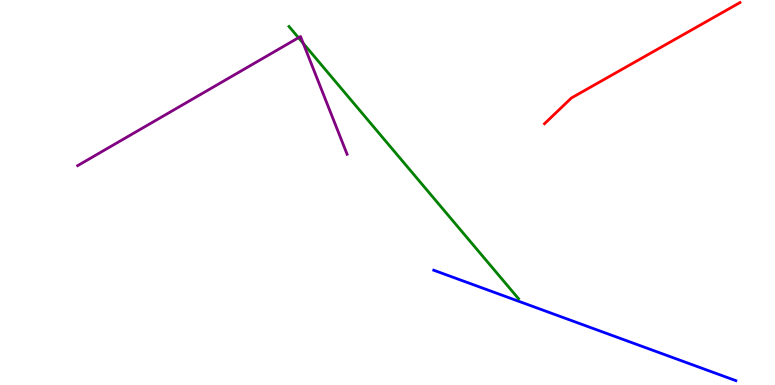[{'lines': ['blue', 'red'], 'intersections': []}, {'lines': ['green', 'red'], 'intersections': []}, {'lines': ['purple', 'red'], 'intersections': []}, {'lines': ['blue', 'green'], 'intersections': []}, {'lines': ['blue', 'purple'], 'intersections': []}, {'lines': ['green', 'purple'], 'intersections': [{'x': 3.85, 'y': 9.02}, {'x': 3.91, 'y': 8.87}]}]